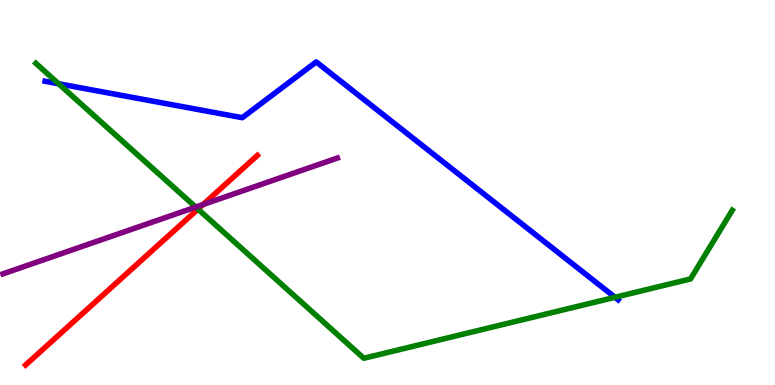[{'lines': ['blue', 'red'], 'intersections': []}, {'lines': ['green', 'red'], 'intersections': [{'x': 2.55, 'y': 4.57}]}, {'lines': ['purple', 'red'], 'intersections': [{'x': 2.62, 'y': 4.69}]}, {'lines': ['blue', 'green'], 'intersections': [{'x': 0.756, 'y': 7.82}, {'x': 7.94, 'y': 2.28}]}, {'lines': ['blue', 'purple'], 'intersections': []}, {'lines': ['green', 'purple'], 'intersections': [{'x': 2.53, 'y': 4.62}]}]